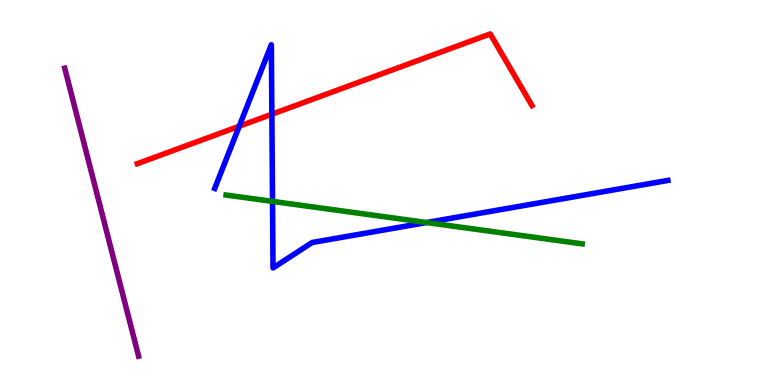[{'lines': ['blue', 'red'], 'intersections': [{'x': 3.09, 'y': 6.72}, {'x': 3.51, 'y': 7.03}]}, {'lines': ['green', 'red'], 'intersections': []}, {'lines': ['purple', 'red'], 'intersections': []}, {'lines': ['blue', 'green'], 'intersections': [{'x': 3.52, 'y': 4.77}, {'x': 5.5, 'y': 4.22}]}, {'lines': ['blue', 'purple'], 'intersections': []}, {'lines': ['green', 'purple'], 'intersections': []}]